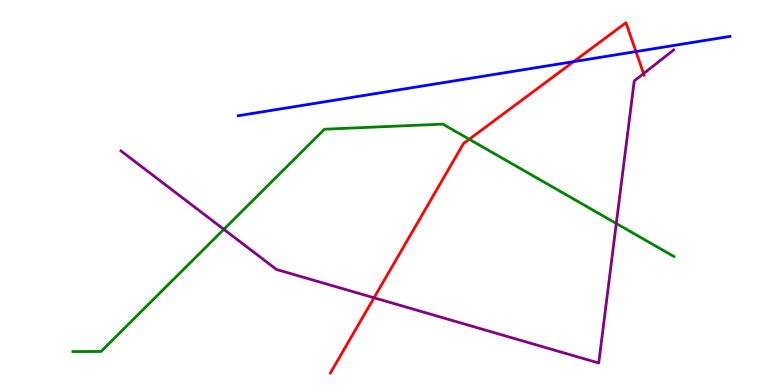[{'lines': ['blue', 'red'], 'intersections': [{'x': 7.4, 'y': 8.4}, {'x': 8.21, 'y': 8.66}]}, {'lines': ['green', 'red'], 'intersections': [{'x': 6.05, 'y': 6.38}]}, {'lines': ['purple', 'red'], 'intersections': [{'x': 4.83, 'y': 2.27}, {'x': 8.3, 'y': 8.09}]}, {'lines': ['blue', 'green'], 'intersections': []}, {'lines': ['blue', 'purple'], 'intersections': []}, {'lines': ['green', 'purple'], 'intersections': [{'x': 2.89, 'y': 4.04}, {'x': 7.95, 'y': 4.2}]}]